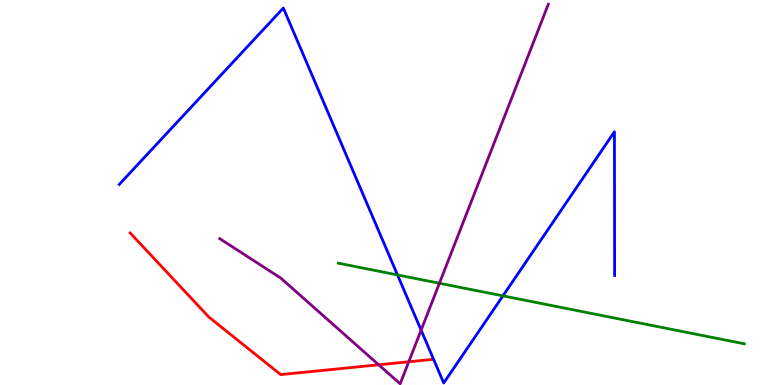[{'lines': ['blue', 'red'], 'intersections': []}, {'lines': ['green', 'red'], 'intersections': []}, {'lines': ['purple', 'red'], 'intersections': [{'x': 4.89, 'y': 0.525}, {'x': 5.27, 'y': 0.603}]}, {'lines': ['blue', 'green'], 'intersections': [{'x': 5.13, 'y': 2.86}, {'x': 6.49, 'y': 2.32}]}, {'lines': ['blue', 'purple'], 'intersections': [{'x': 5.43, 'y': 1.43}]}, {'lines': ['green', 'purple'], 'intersections': [{'x': 5.67, 'y': 2.64}]}]